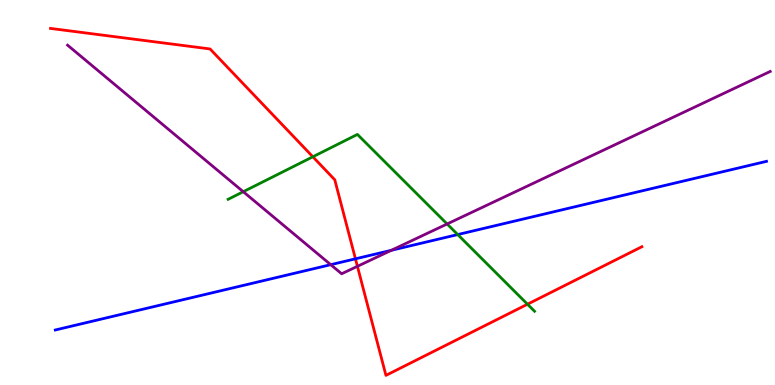[{'lines': ['blue', 'red'], 'intersections': [{'x': 4.59, 'y': 3.28}]}, {'lines': ['green', 'red'], 'intersections': [{'x': 4.04, 'y': 5.93}, {'x': 6.81, 'y': 2.1}]}, {'lines': ['purple', 'red'], 'intersections': [{'x': 4.61, 'y': 3.08}]}, {'lines': ['blue', 'green'], 'intersections': [{'x': 5.91, 'y': 3.91}]}, {'lines': ['blue', 'purple'], 'intersections': [{'x': 4.27, 'y': 3.13}, {'x': 5.05, 'y': 3.5}]}, {'lines': ['green', 'purple'], 'intersections': [{'x': 3.14, 'y': 5.02}, {'x': 5.77, 'y': 4.18}]}]